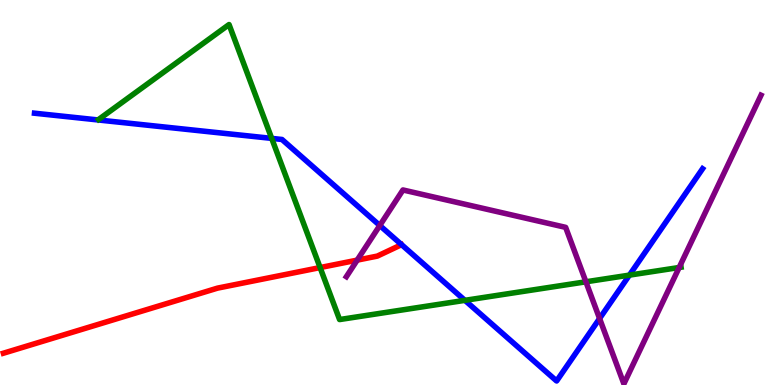[{'lines': ['blue', 'red'], 'intersections': []}, {'lines': ['green', 'red'], 'intersections': [{'x': 4.13, 'y': 3.05}]}, {'lines': ['purple', 'red'], 'intersections': [{'x': 4.61, 'y': 3.24}]}, {'lines': ['blue', 'green'], 'intersections': [{'x': 3.51, 'y': 6.41}, {'x': 6.0, 'y': 2.2}, {'x': 8.12, 'y': 2.85}]}, {'lines': ['blue', 'purple'], 'intersections': [{'x': 4.9, 'y': 4.14}, {'x': 7.74, 'y': 1.73}]}, {'lines': ['green', 'purple'], 'intersections': [{'x': 7.56, 'y': 2.68}, {'x': 8.76, 'y': 3.05}]}]